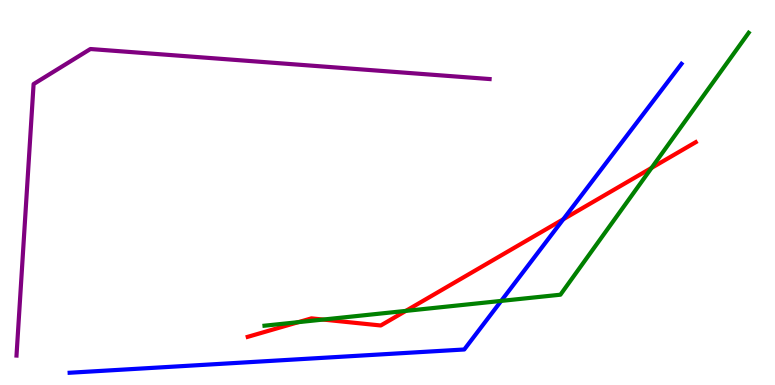[{'lines': ['blue', 'red'], 'intersections': [{'x': 7.27, 'y': 4.31}]}, {'lines': ['green', 'red'], 'intersections': [{'x': 3.85, 'y': 1.63}, {'x': 4.17, 'y': 1.7}, {'x': 5.24, 'y': 1.92}, {'x': 8.41, 'y': 5.64}]}, {'lines': ['purple', 'red'], 'intersections': []}, {'lines': ['blue', 'green'], 'intersections': [{'x': 6.47, 'y': 2.18}]}, {'lines': ['blue', 'purple'], 'intersections': []}, {'lines': ['green', 'purple'], 'intersections': []}]